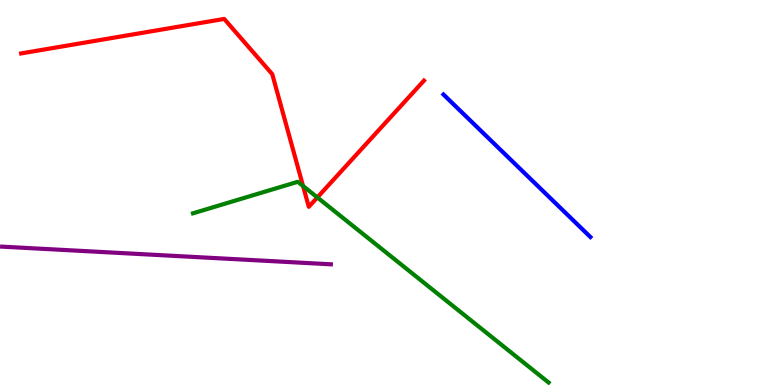[{'lines': ['blue', 'red'], 'intersections': []}, {'lines': ['green', 'red'], 'intersections': [{'x': 3.91, 'y': 5.17}, {'x': 4.09, 'y': 4.87}]}, {'lines': ['purple', 'red'], 'intersections': []}, {'lines': ['blue', 'green'], 'intersections': []}, {'lines': ['blue', 'purple'], 'intersections': []}, {'lines': ['green', 'purple'], 'intersections': []}]